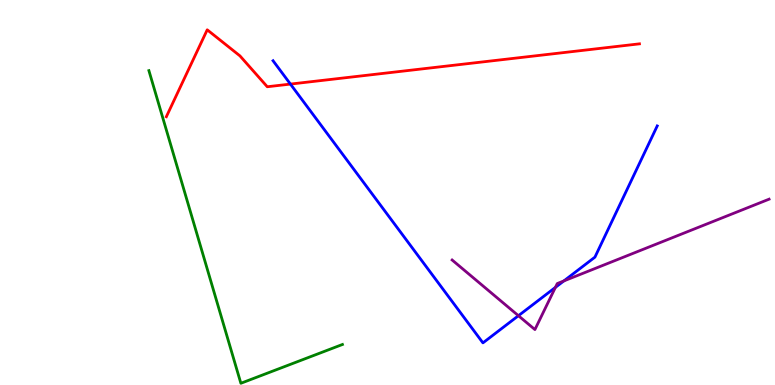[{'lines': ['blue', 'red'], 'intersections': [{'x': 3.75, 'y': 7.82}]}, {'lines': ['green', 'red'], 'intersections': []}, {'lines': ['purple', 'red'], 'intersections': []}, {'lines': ['blue', 'green'], 'intersections': []}, {'lines': ['blue', 'purple'], 'intersections': [{'x': 6.69, 'y': 1.8}, {'x': 7.17, 'y': 2.53}, {'x': 7.28, 'y': 2.7}]}, {'lines': ['green', 'purple'], 'intersections': []}]